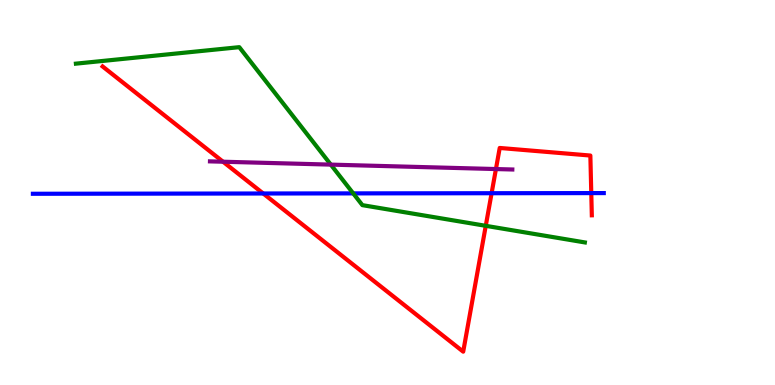[{'lines': ['blue', 'red'], 'intersections': [{'x': 3.4, 'y': 4.97}, {'x': 6.34, 'y': 4.98}, {'x': 7.63, 'y': 4.98}]}, {'lines': ['green', 'red'], 'intersections': [{'x': 6.27, 'y': 4.13}]}, {'lines': ['purple', 'red'], 'intersections': [{'x': 2.88, 'y': 5.8}, {'x': 6.4, 'y': 5.61}]}, {'lines': ['blue', 'green'], 'intersections': [{'x': 4.56, 'y': 4.98}]}, {'lines': ['blue', 'purple'], 'intersections': []}, {'lines': ['green', 'purple'], 'intersections': [{'x': 4.27, 'y': 5.72}]}]